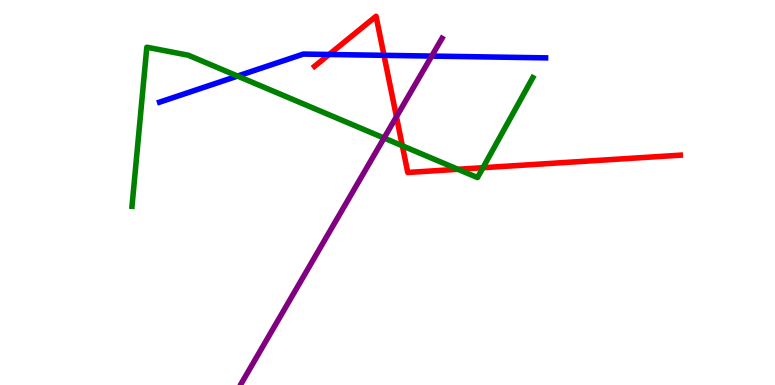[{'lines': ['blue', 'red'], 'intersections': [{'x': 4.25, 'y': 8.58}, {'x': 4.95, 'y': 8.56}]}, {'lines': ['green', 'red'], 'intersections': [{'x': 5.19, 'y': 6.21}, {'x': 5.91, 'y': 5.6}, {'x': 6.23, 'y': 5.64}]}, {'lines': ['purple', 'red'], 'intersections': [{'x': 5.12, 'y': 6.97}]}, {'lines': ['blue', 'green'], 'intersections': [{'x': 3.07, 'y': 8.02}]}, {'lines': ['blue', 'purple'], 'intersections': [{'x': 5.57, 'y': 8.54}]}, {'lines': ['green', 'purple'], 'intersections': [{'x': 4.96, 'y': 6.41}]}]